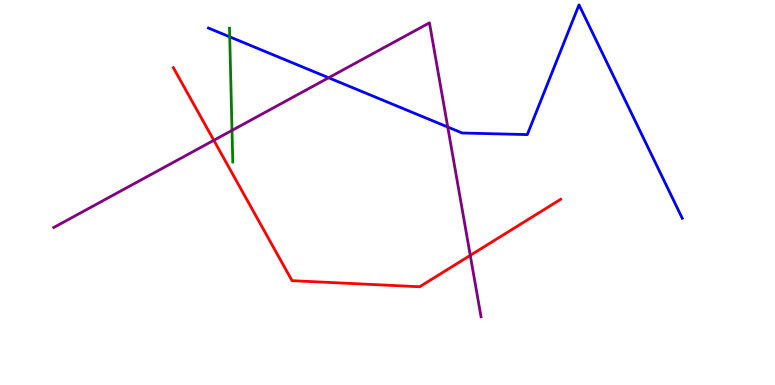[{'lines': ['blue', 'red'], 'intersections': []}, {'lines': ['green', 'red'], 'intersections': []}, {'lines': ['purple', 'red'], 'intersections': [{'x': 2.76, 'y': 6.36}, {'x': 6.07, 'y': 3.37}]}, {'lines': ['blue', 'green'], 'intersections': [{'x': 2.96, 'y': 9.04}]}, {'lines': ['blue', 'purple'], 'intersections': [{'x': 4.24, 'y': 7.98}, {'x': 5.78, 'y': 6.7}]}, {'lines': ['green', 'purple'], 'intersections': [{'x': 2.99, 'y': 6.61}]}]